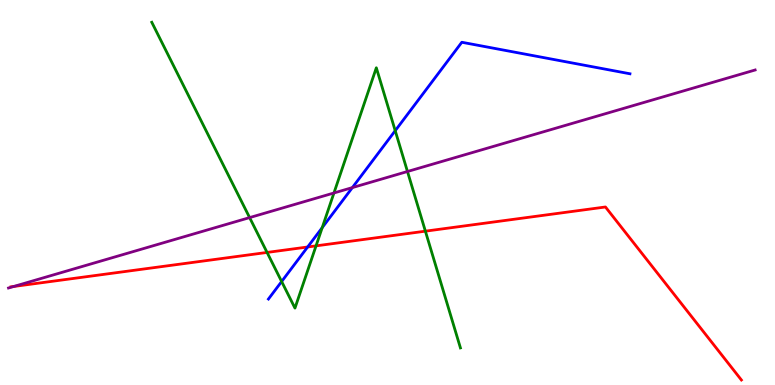[{'lines': ['blue', 'red'], 'intersections': [{'x': 3.97, 'y': 3.58}]}, {'lines': ['green', 'red'], 'intersections': [{'x': 3.45, 'y': 3.44}, {'x': 4.08, 'y': 3.61}, {'x': 5.49, 'y': 4.0}]}, {'lines': ['purple', 'red'], 'intersections': [{'x': 0.178, 'y': 2.56}]}, {'lines': ['blue', 'green'], 'intersections': [{'x': 3.63, 'y': 2.69}, {'x': 4.16, 'y': 4.09}, {'x': 5.1, 'y': 6.61}]}, {'lines': ['blue', 'purple'], 'intersections': [{'x': 4.55, 'y': 5.13}]}, {'lines': ['green', 'purple'], 'intersections': [{'x': 3.22, 'y': 4.35}, {'x': 4.31, 'y': 4.99}, {'x': 5.26, 'y': 5.55}]}]